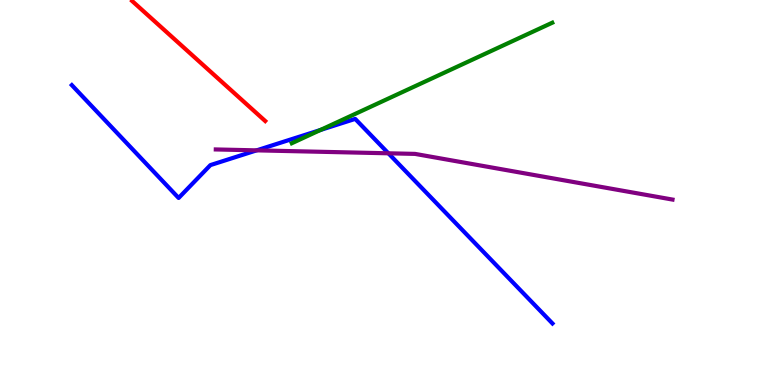[{'lines': ['blue', 'red'], 'intersections': []}, {'lines': ['green', 'red'], 'intersections': []}, {'lines': ['purple', 'red'], 'intersections': []}, {'lines': ['blue', 'green'], 'intersections': [{'x': 4.13, 'y': 6.62}]}, {'lines': ['blue', 'purple'], 'intersections': [{'x': 3.31, 'y': 6.09}, {'x': 5.01, 'y': 6.02}]}, {'lines': ['green', 'purple'], 'intersections': []}]